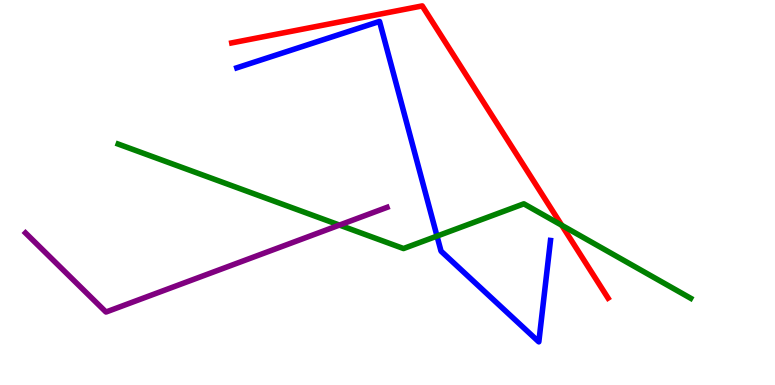[{'lines': ['blue', 'red'], 'intersections': []}, {'lines': ['green', 'red'], 'intersections': [{'x': 7.25, 'y': 4.15}]}, {'lines': ['purple', 'red'], 'intersections': []}, {'lines': ['blue', 'green'], 'intersections': [{'x': 5.64, 'y': 3.87}]}, {'lines': ['blue', 'purple'], 'intersections': []}, {'lines': ['green', 'purple'], 'intersections': [{'x': 4.38, 'y': 4.15}]}]